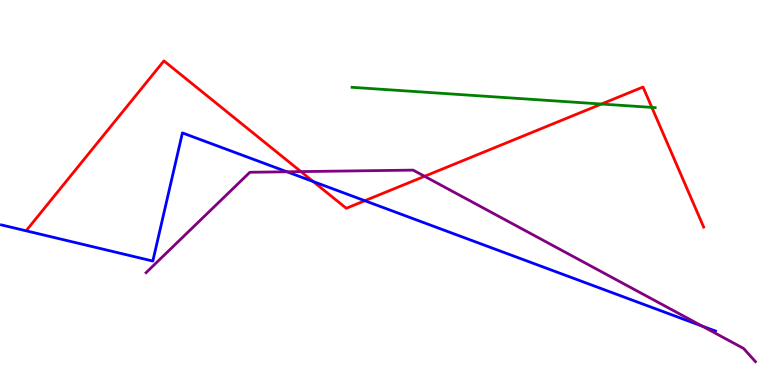[{'lines': ['blue', 'red'], 'intersections': [{'x': 4.04, 'y': 5.29}, {'x': 4.71, 'y': 4.79}]}, {'lines': ['green', 'red'], 'intersections': [{'x': 7.76, 'y': 7.3}, {'x': 8.41, 'y': 7.21}]}, {'lines': ['purple', 'red'], 'intersections': [{'x': 3.88, 'y': 5.54}, {'x': 5.48, 'y': 5.42}]}, {'lines': ['blue', 'green'], 'intersections': []}, {'lines': ['blue', 'purple'], 'intersections': [{'x': 3.7, 'y': 5.54}, {'x': 9.06, 'y': 1.53}]}, {'lines': ['green', 'purple'], 'intersections': []}]